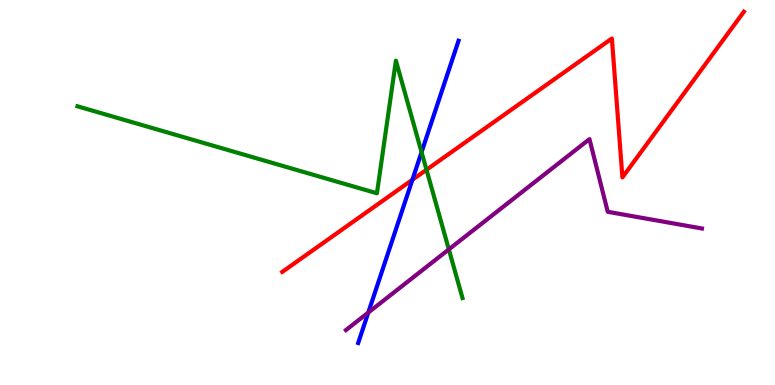[{'lines': ['blue', 'red'], 'intersections': [{'x': 5.32, 'y': 5.33}]}, {'lines': ['green', 'red'], 'intersections': [{'x': 5.5, 'y': 5.59}]}, {'lines': ['purple', 'red'], 'intersections': []}, {'lines': ['blue', 'green'], 'intersections': [{'x': 5.44, 'y': 6.05}]}, {'lines': ['blue', 'purple'], 'intersections': [{'x': 4.75, 'y': 1.88}]}, {'lines': ['green', 'purple'], 'intersections': [{'x': 5.79, 'y': 3.52}]}]